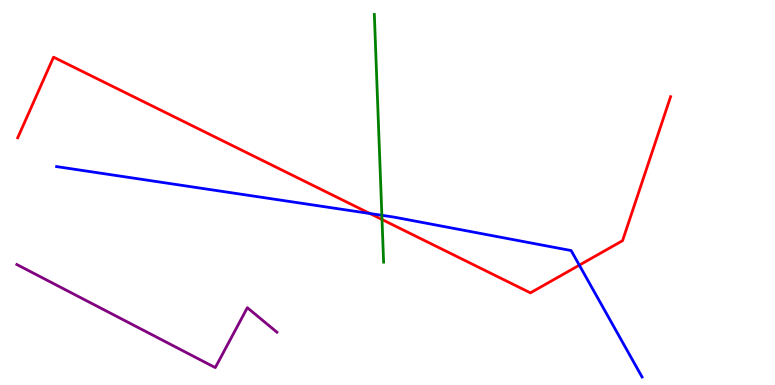[{'lines': ['blue', 'red'], 'intersections': [{'x': 4.77, 'y': 4.45}, {'x': 7.48, 'y': 3.11}]}, {'lines': ['green', 'red'], 'intersections': [{'x': 4.93, 'y': 4.3}]}, {'lines': ['purple', 'red'], 'intersections': []}, {'lines': ['blue', 'green'], 'intersections': [{'x': 4.93, 'y': 4.41}]}, {'lines': ['blue', 'purple'], 'intersections': []}, {'lines': ['green', 'purple'], 'intersections': []}]